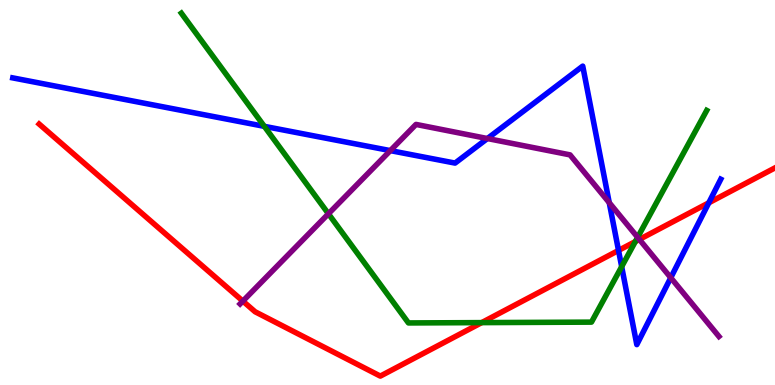[{'lines': ['blue', 'red'], 'intersections': [{'x': 7.98, 'y': 3.5}, {'x': 9.15, 'y': 4.73}]}, {'lines': ['green', 'red'], 'intersections': [{'x': 6.22, 'y': 1.62}, {'x': 8.2, 'y': 3.73}]}, {'lines': ['purple', 'red'], 'intersections': [{'x': 3.13, 'y': 2.18}, {'x': 8.25, 'y': 3.78}]}, {'lines': ['blue', 'green'], 'intersections': [{'x': 3.41, 'y': 6.72}, {'x': 8.02, 'y': 3.07}]}, {'lines': ['blue', 'purple'], 'intersections': [{'x': 5.04, 'y': 6.09}, {'x': 6.29, 'y': 6.4}, {'x': 7.86, 'y': 4.74}, {'x': 8.66, 'y': 2.79}]}, {'lines': ['green', 'purple'], 'intersections': [{'x': 4.24, 'y': 4.45}, {'x': 8.23, 'y': 3.84}]}]